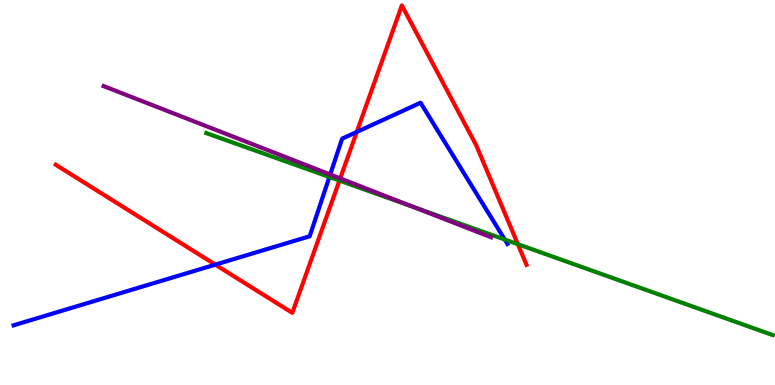[{'lines': ['blue', 'red'], 'intersections': [{'x': 2.78, 'y': 3.13}, {'x': 4.6, 'y': 6.57}]}, {'lines': ['green', 'red'], 'intersections': [{'x': 4.38, 'y': 5.31}, {'x': 6.68, 'y': 3.66}]}, {'lines': ['purple', 'red'], 'intersections': [{'x': 4.39, 'y': 5.37}]}, {'lines': ['blue', 'green'], 'intersections': [{'x': 4.25, 'y': 5.4}, {'x': 6.51, 'y': 3.78}]}, {'lines': ['blue', 'purple'], 'intersections': [{'x': 4.26, 'y': 5.47}]}, {'lines': ['green', 'purple'], 'intersections': [{'x': 5.33, 'y': 4.63}]}]